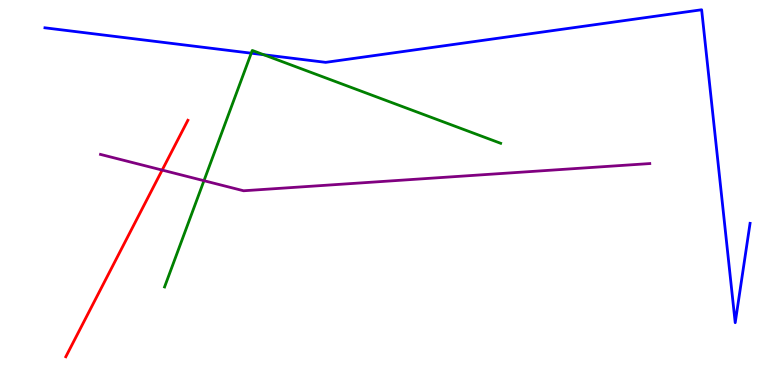[{'lines': ['blue', 'red'], 'intersections': []}, {'lines': ['green', 'red'], 'intersections': []}, {'lines': ['purple', 'red'], 'intersections': [{'x': 2.09, 'y': 5.58}]}, {'lines': ['blue', 'green'], 'intersections': [{'x': 3.24, 'y': 8.62}, {'x': 3.4, 'y': 8.58}]}, {'lines': ['blue', 'purple'], 'intersections': []}, {'lines': ['green', 'purple'], 'intersections': [{'x': 2.63, 'y': 5.31}]}]